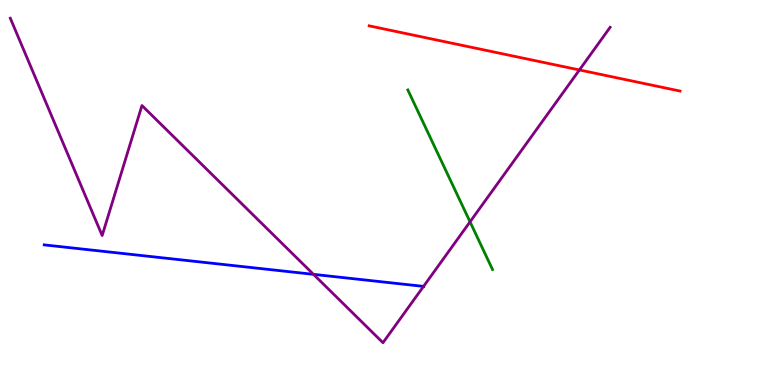[{'lines': ['blue', 'red'], 'intersections': []}, {'lines': ['green', 'red'], 'intersections': []}, {'lines': ['purple', 'red'], 'intersections': [{'x': 7.48, 'y': 8.18}]}, {'lines': ['blue', 'green'], 'intersections': []}, {'lines': ['blue', 'purple'], 'intersections': [{'x': 4.05, 'y': 2.87}, {'x': 5.46, 'y': 2.56}]}, {'lines': ['green', 'purple'], 'intersections': [{'x': 6.06, 'y': 4.24}]}]